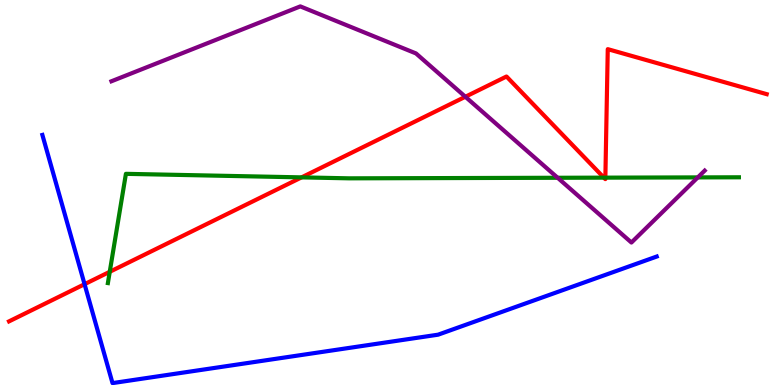[{'lines': ['blue', 'red'], 'intersections': [{'x': 1.09, 'y': 2.62}]}, {'lines': ['green', 'red'], 'intersections': [{'x': 1.42, 'y': 2.94}, {'x': 3.89, 'y': 5.39}, {'x': 7.79, 'y': 5.39}, {'x': 7.81, 'y': 5.39}]}, {'lines': ['purple', 'red'], 'intersections': [{'x': 6.0, 'y': 7.49}]}, {'lines': ['blue', 'green'], 'intersections': []}, {'lines': ['blue', 'purple'], 'intersections': []}, {'lines': ['green', 'purple'], 'intersections': [{'x': 7.2, 'y': 5.38}, {'x': 9.0, 'y': 5.39}]}]